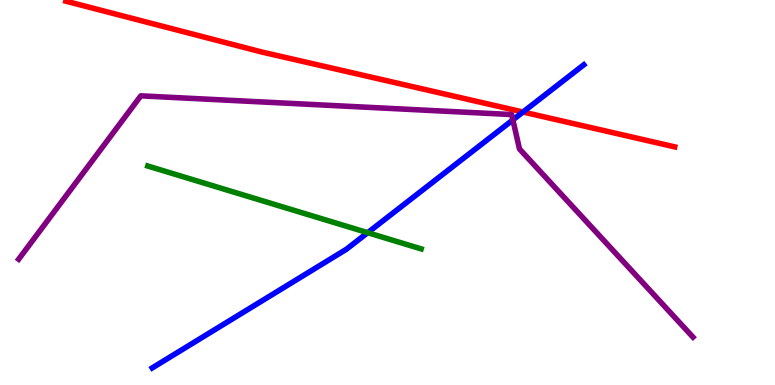[{'lines': ['blue', 'red'], 'intersections': [{'x': 6.75, 'y': 7.09}]}, {'lines': ['green', 'red'], 'intersections': []}, {'lines': ['purple', 'red'], 'intersections': []}, {'lines': ['blue', 'green'], 'intersections': [{'x': 4.74, 'y': 3.96}]}, {'lines': ['blue', 'purple'], 'intersections': [{'x': 6.62, 'y': 6.89}]}, {'lines': ['green', 'purple'], 'intersections': []}]